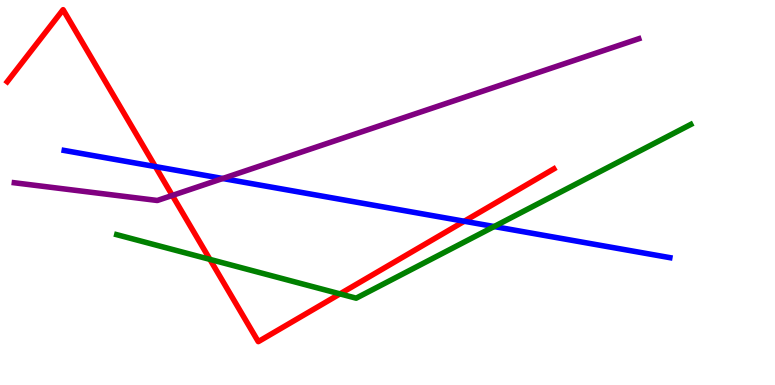[{'lines': ['blue', 'red'], 'intersections': [{'x': 2.0, 'y': 5.67}, {'x': 5.99, 'y': 4.25}]}, {'lines': ['green', 'red'], 'intersections': [{'x': 2.71, 'y': 3.26}, {'x': 4.39, 'y': 2.37}]}, {'lines': ['purple', 'red'], 'intersections': [{'x': 2.22, 'y': 4.92}]}, {'lines': ['blue', 'green'], 'intersections': [{'x': 6.38, 'y': 4.12}]}, {'lines': ['blue', 'purple'], 'intersections': [{'x': 2.87, 'y': 5.36}]}, {'lines': ['green', 'purple'], 'intersections': []}]